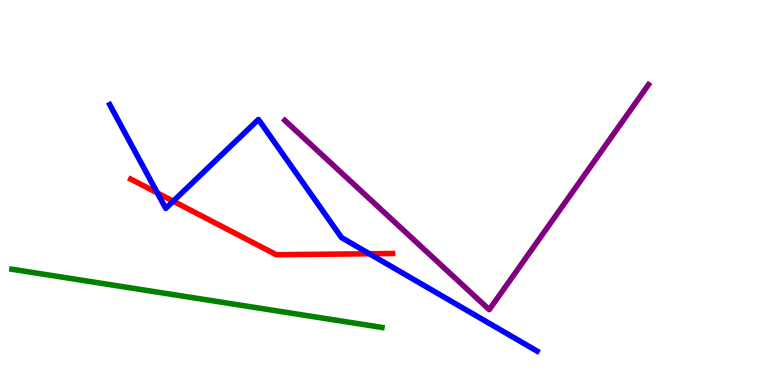[{'lines': ['blue', 'red'], 'intersections': [{'x': 2.03, 'y': 4.99}, {'x': 2.24, 'y': 4.77}, {'x': 4.77, 'y': 3.41}]}, {'lines': ['green', 'red'], 'intersections': []}, {'lines': ['purple', 'red'], 'intersections': []}, {'lines': ['blue', 'green'], 'intersections': []}, {'lines': ['blue', 'purple'], 'intersections': []}, {'lines': ['green', 'purple'], 'intersections': []}]